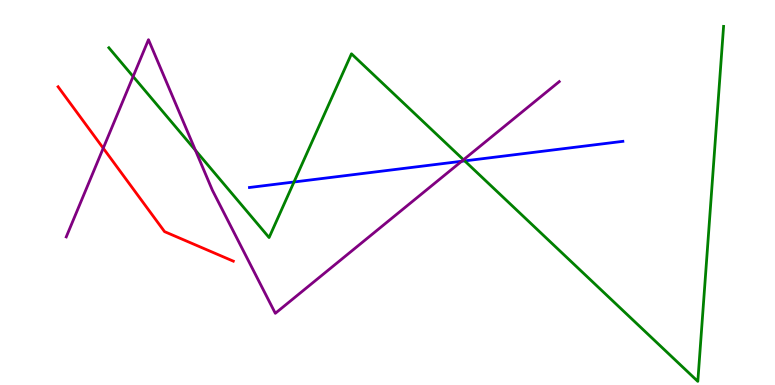[{'lines': ['blue', 'red'], 'intersections': []}, {'lines': ['green', 'red'], 'intersections': []}, {'lines': ['purple', 'red'], 'intersections': [{'x': 1.33, 'y': 6.15}]}, {'lines': ['blue', 'green'], 'intersections': [{'x': 3.79, 'y': 5.27}, {'x': 6.0, 'y': 5.82}]}, {'lines': ['blue', 'purple'], 'intersections': [{'x': 5.96, 'y': 5.81}]}, {'lines': ['green', 'purple'], 'intersections': [{'x': 1.72, 'y': 8.01}, {'x': 2.52, 'y': 6.1}, {'x': 5.98, 'y': 5.85}]}]